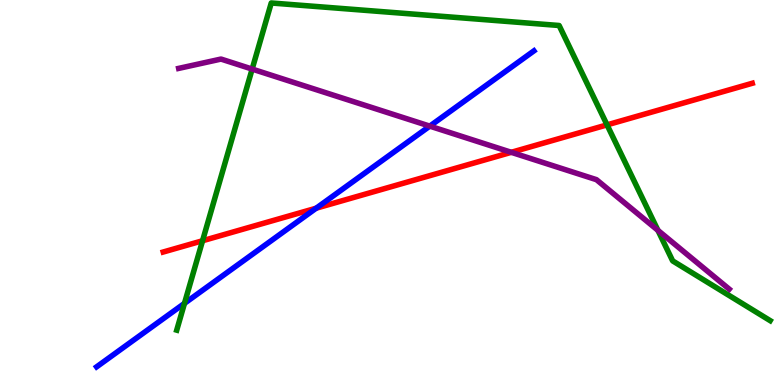[{'lines': ['blue', 'red'], 'intersections': [{'x': 4.08, 'y': 4.59}]}, {'lines': ['green', 'red'], 'intersections': [{'x': 2.61, 'y': 3.75}, {'x': 7.83, 'y': 6.76}]}, {'lines': ['purple', 'red'], 'intersections': [{'x': 6.6, 'y': 6.04}]}, {'lines': ['blue', 'green'], 'intersections': [{'x': 2.38, 'y': 2.12}]}, {'lines': ['blue', 'purple'], 'intersections': [{'x': 5.55, 'y': 6.72}]}, {'lines': ['green', 'purple'], 'intersections': [{'x': 3.25, 'y': 8.21}, {'x': 8.49, 'y': 4.02}]}]